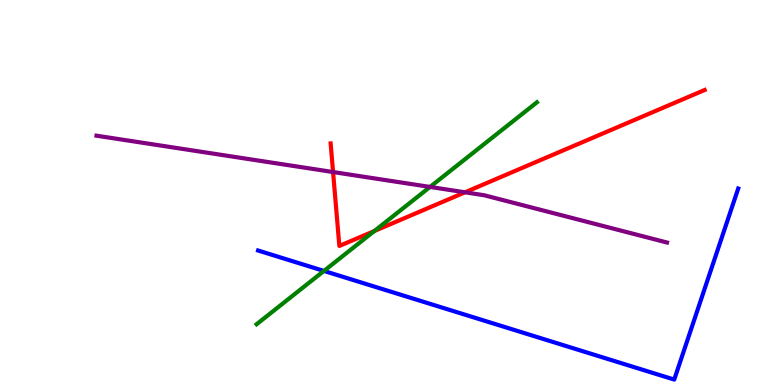[{'lines': ['blue', 'red'], 'intersections': []}, {'lines': ['green', 'red'], 'intersections': [{'x': 4.83, 'y': 4.0}]}, {'lines': ['purple', 'red'], 'intersections': [{'x': 4.3, 'y': 5.53}, {'x': 6.0, 'y': 5.0}]}, {'lines': ['blue', 'green'], 'intersections': [{'x': 4.18, 'y': 2.96}]}, {'lines': ['blue', 'purple'], 'intersections': []}, {'lines': ['green', 'purple'], 'intersections': [{'x': 5.55, 'y': 5.14}]}]